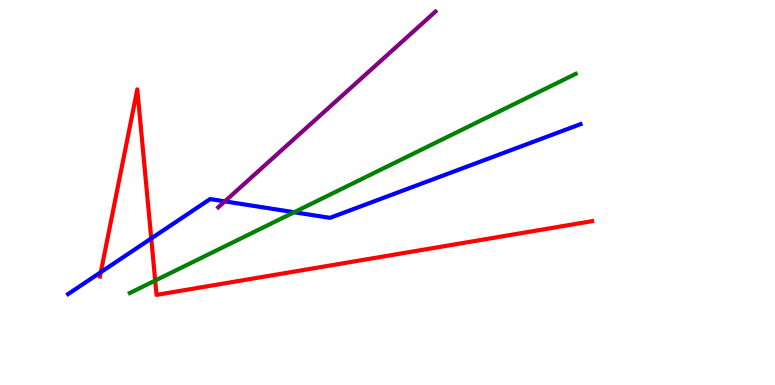[{'lines': ['blue', 'red'], 'intersections': [{'x': 1.3, 'y': 2.93}, {'x': 1.95, 'y': 3.81}]}, {'lines': ['green', 'red'], 'intersections': [{'x': 2.0, 'y': 2.71}]}, {'lines': ['purple', 'red'], 'intersections': []}, {'lines': ['blue', 'green'], 'intersections': [{'x': 3.8, 'y': 4.49}]}, {'lines': ['blue', 'purple'], 'intersections': [{'x': 2.9, 'y': 4.77}]}, {'lines': ['green', 'purple'], 'intersections': []}]